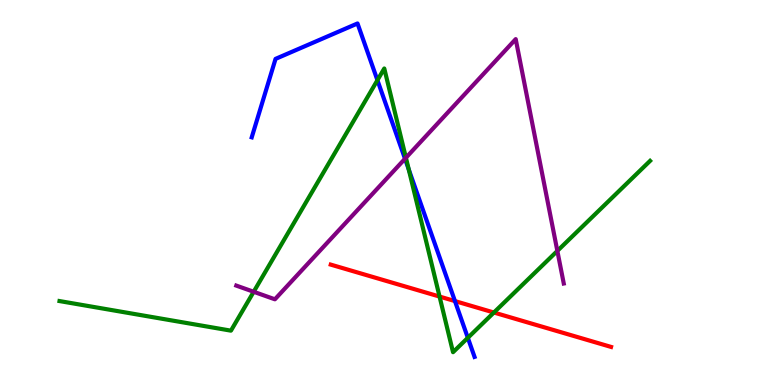[{'lines': ['blue', 'red'], 'intersections': [{'x': 5.87, 'y': 2.18}]}, {'lines': ['green', 'red'], 'intersections': [{'x': 5.67, 'y': 2.3}, {'x': 6.37, 'y': 1.88}]}, {'lines': ['purple', 'red'], 'intersections': []}, {'lines': ['blue', 'green'], 'intersections': [{'x': 4.87, 'y': 7.92}, {'x': 5.27, 'y': 5.6}, {'x': 6.04, 'y': 1.23}]}, {'lines': ['blue', 'purple'], 'intersections': [{'x': 5.23, 'y': 5.88}]}, {'lines': ['green', 'purple'], 'intersections': [{'x': 3.27, 'y': 2.42}, {'x': 5.24, 'y': 5.9}, {'x': 7.19, 'y': 3.48}]}]